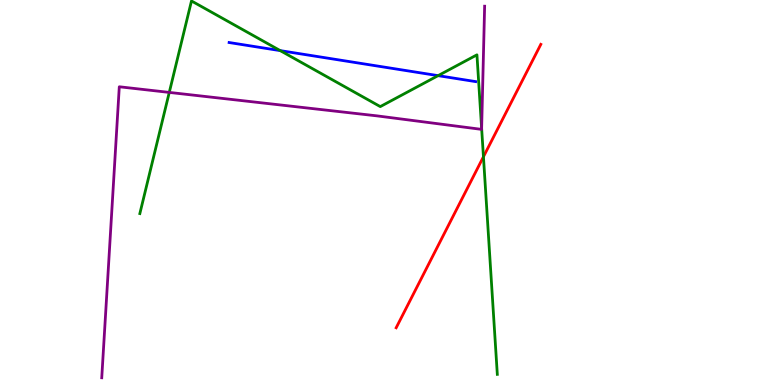[{'lines': ['blue', 'red'], 'intersections': []}, {'lines': ['green', 'red'], 'intersections': [{'x': 6.24, 'y': 5.93}]}, {'lines': ['purple', 'red'], 'intersections': []}, {'lines': ['blue', 'green'], 'intersections': [{'x': 3.62, 'y': 8.69}, {'x': 5.65, 'y': 8.04}]}, {'lines': ['blue', 'purple'], 'intersections': []}, {'lines': ['green', 'purple'], 'intersections': [{'x': 2.18, 'y': 7.6}, {'x': 6.21, 'y': 6.67}]}]